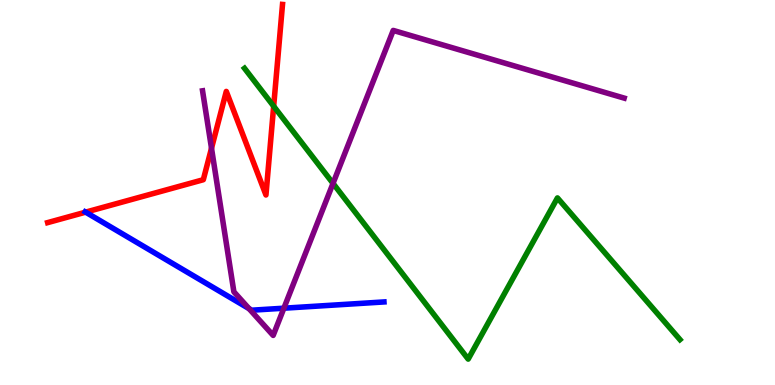[{'lines': ['blue', 'red'], 'intersections': [{'x': 1.1, 'y': 4.49}]}, {'lines': ['green', 'red'], 'intersections': [{'x': 3.53, 'y': 7.24}]}, {'lines': ['purple', 'red'], 'intersections': [{'x': 2.73, 'y': 6.15}]}, {'lines': ['blue', 'green'], 'intersections': []}, {'lines': ['blue', 'purple'], 'intersections': [{'x': 3.21, 'y': 1.98}, {'x': 3.66, 'y': 1.99}]}, {'lines': ['green', 'purple'], 'intersections': [{'x': 4.3, 'y': 5.24}]}]